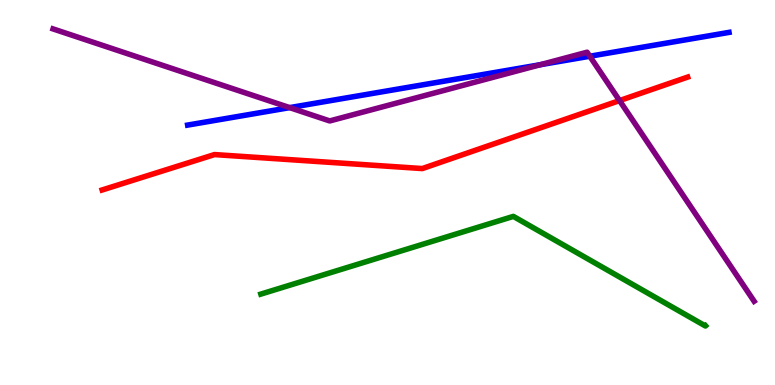[{'lines': ['blue', 'red'], 'intersections': []}, {'lines': ['green', 'red'], 'intersections': []}, {'lines': ['purple', 'red'], 'intersections': [{'x': 7.99, 'y': 7.39}]}, {'lines': ['blue', 'green'], 'intersections': []}, {'lines': ['blue', 'purple'], 'intersections': [{'x': 3.74, 'y': 7.2}, {'x': 6.97, 'y': 8.32}, {'x': 7.61, 'y': 8.54}]}, {'lines': ['green', 'purple'], 'intersections': []}]